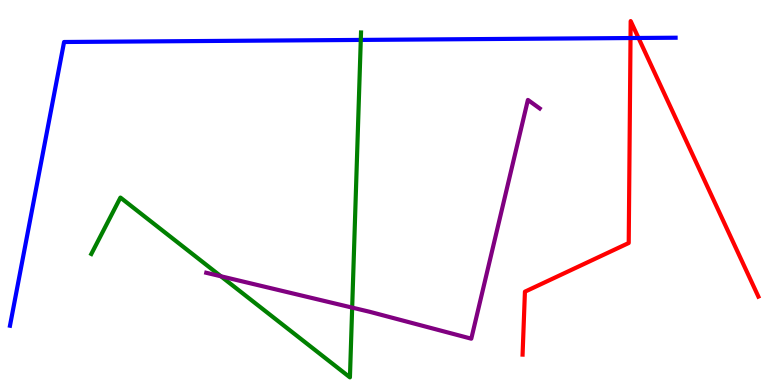[{'lines': ['blue', 'red'], 'intersections': [{'x': 8.14, 'y': 9.01}, {'x': 8.24, 'y': 9.01}]}, {'lines': ['green', 'red'], 'intersections': []}, {'lines': ['purple', 'red'], 'intersections': []}, {'lines': ['blue', 'green'], 'intersections': [{'x': 4.66, 'y': 8.96}]}, {'lines': ['blue', 'purple'], 'intersections': []}, {'lines': ['green', 'purple'], 'intersections': [{'x': 2.85, 'y': 2.82}, {'x': 4.54, 'y': 2.01}]}]